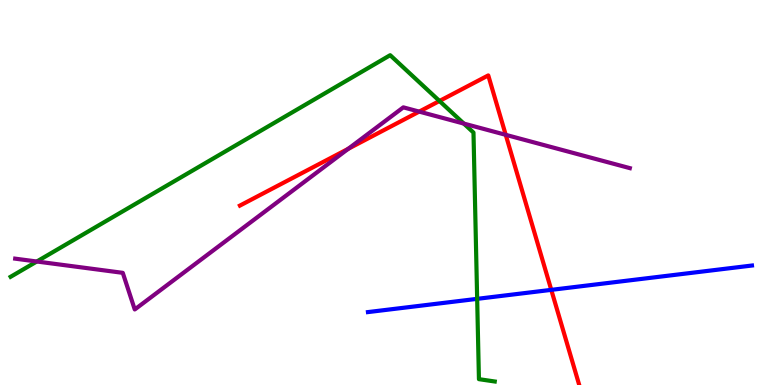[{'lines': ['blue', 'red'], 'intersections': [{'x': 7.11, 'y': 2.47}]}, {'lines': ['green', 'red'], 'intersections': [{'x': 5.67, 'y': 7.38}]}, {'lines': ['purple', 'red'], 'intersections': [{'x': 4.49, 'y': 6.14}, {'x': 5.41, 'y': 7.1}, {'x': 6.53, 'y': 6.5}]}, {'lines': ['blue', 'green'], 'intersections': [{'x': 6.16, 'y': 2.24}]}, {'lines': ['blue', 'purple'], 'intersections': []}, {'lines': ['green', 'purple'], 'intersections': [{'x': 0.475, 'y': 3.21}, {'x': 5.98, 'y': 6.79}]}]